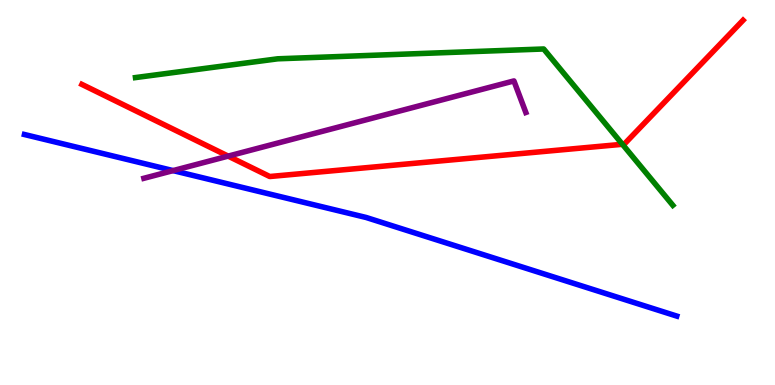[{'lines': ['blue', 'red'], 'intersections': []}, {'lines': ['green', 'red'], 'intersections': [{'x': 8.03, 'y': 6.25}]}, {'lines': ['purple', 'red'], 'intersections': [{'x': 2.94, 'y': 5.95}]}, {'lines': ['blue', 'green'], 'intersections': []}, {'lines': ['blue', 'purple'], 'intersections': [{'x': 2.23, 'y': 5.57}]}, {'lines': ['green', 'purple'], 'intersections': []}]